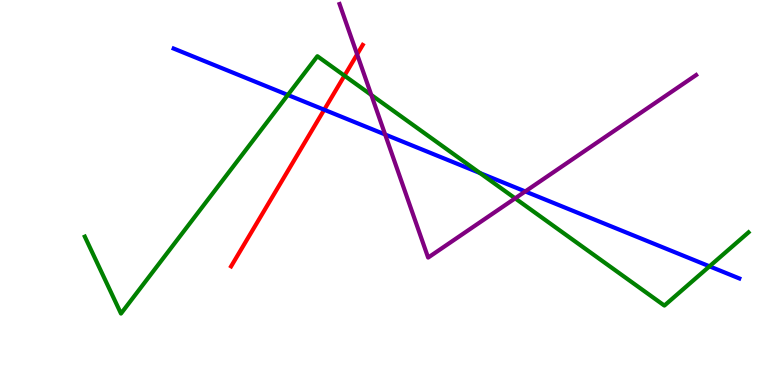[{'lines': ['blue', 'red'], 'intersections': [{'x': 4.18, 'y': 7.15}]}, {'lines': ['green', 'red'], 'intersections': [{'x': 4.44, 'y': 8.03}]}, {'lines': ['purple', 'red'], 'intersections': [{'x': 4.61, 'y': 8.59}]}, {'lines': ['blue', 'green'], 'intersections': [{'x': 3.71, 'y': 7.53}, {'x': 6.19, 'y': 5.51}, {'x': 9.15, 'y': 3.08}]}, {'lines': ['blue', 'purple'], 'intersections': [{'x': 4.97, 'y': 6.51}, {'x': 6.78, 'y': 5.03}]}, {'lines': ['green', 'purple'], 'intersections': [{'x': 4.79, 'y': 7.53}, {'x': 6.65, 'y': 4.85}]}]